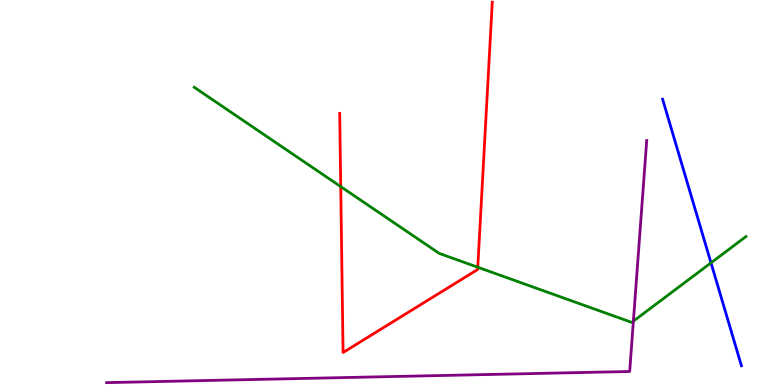[{'lines': ['blue', 'red'], 'intersections': []}, {'lines': ['green', 'red'], 'intersections': [{'x': 4.4, 'y': 5.15}, {'x': 6.16, 'y': 3.06}]}, {'lines': ['purple', 'red'], 'intersections': []}, {'lines': ['blue', 'green'], 'intersections': [{'x': 9.17, 'y': 3.17}]}, {'lines': ['blue', 'purple'], 'intersections': []}, {'lines': ['green', 'purple'], 'intersections': [{'x': 8.17, 'y': 1.66}]}]